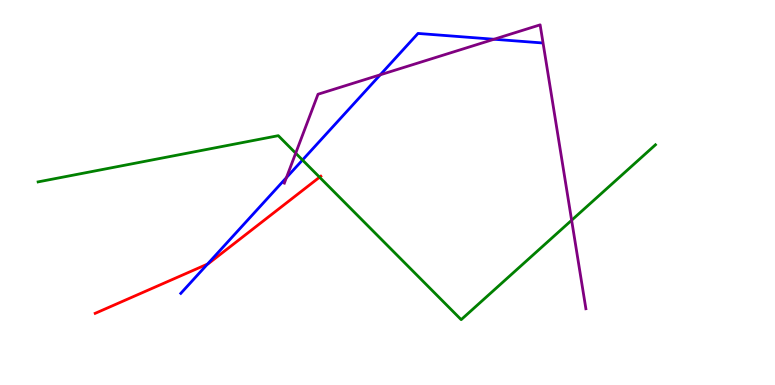[{'lines': ['blue', 'red'], 'intersections': [{'x': 2.68, 'y': 3.14}]}, {'lines': ['green', 'red'], 'intersections': [{'x': 4.12, 'y': 5.4}]}, {'lines': ['purple', 'red'], 'intersections': []}, {'lines': ['blue', 'green'], 'intersections': [{'x': 3.9, 'y': 5.84}]}, {'lines': ['blue', 'purple'], 'intersections': [{'x': 3.7, 'y': 5.39}, {'x': 4.91, 'y': 8.06}, {'x': 6.37, 'y': 8.98}]}, {'lines': ['green', 'purple'], 'intersections': [{'x': 3.82, 'y': 6.02}, {'x': 7.38, 'y': 4.28}]}]